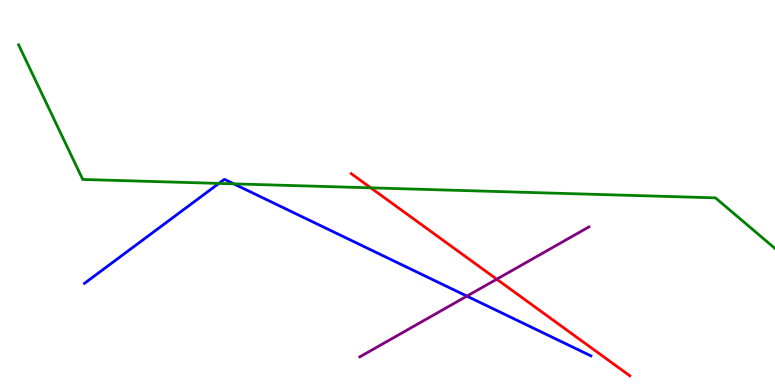[{'lines': ['blue', 'red'], 'intersections': []}, {'lines': ['green', 'red'], 'intersections': [{'x': 4.78, 'y': 5.12}]}, {'lines': ['purple', 'red'], 'intersections': [{'x': 6.41, 'y': 2.75}]}, {'lines': ['blue', 'green'], 'intersections': [{'x': 2.82, 'y': 5.24}, {'x': 3.02, 'y': 5.22}]}, {'lines': ['blue', 'purple'], 'intersections': [{'x': 6.02, 'y': 2.31}]}, {'lines': ['green', 'purple'], 'intersections': []}]